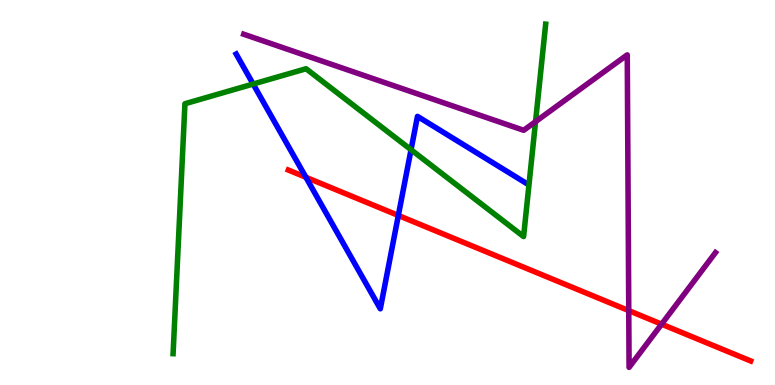[{'lines': ['blue', 'red'], 'intersections': [{'x': 3.95, 'y': 5.4}, {'x': 5.14, 'y': 4.4}]}, {'lines': ['green', 'red'], 'intersections': []}, {'lines': ['purple', 'red'], 'intersections': [{'x': 8.11, 'y': 1.93}, {'x': 8.54, 'y': 1.58}]}, {'lines': ['blue', 'green'], 'intersections': [{'x': 3.27, 'y': 7.82}, {'x': 5.3, 'y': 6.11}]}, {'lines': ['blue', 'purple'], 'intersections': []}, {'lines': ['green', 'purple'], 'intersections': [{'x': 6.91, 'y': 6.84}]}]